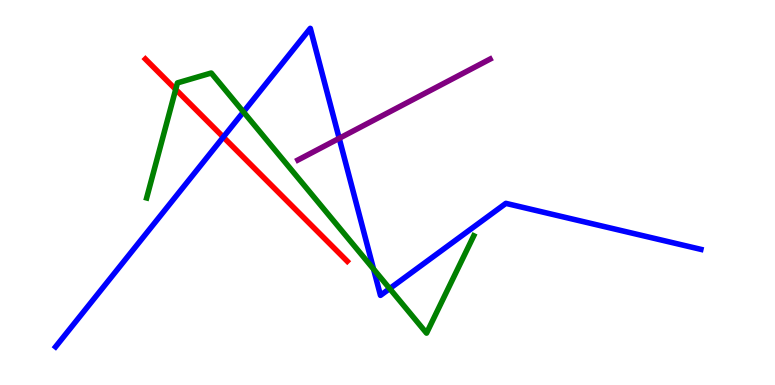[{'lines': ['blue', 'red'], 'intersections': [{'x': 2.88, 'y': 6.44}]}, {'lines': ['green', 'red'], 'intersections': [{'x': 2.27, 'y': 7.68}]}, {'lines': ['purple', 'red'], 'intersections': []}, {'lines': ['blue', 'green'], 'intersections': [{'x': 3.14, 'y': 7.09}, {'x': 4.82, 'y': 3.01}, {'x': 5.03, 'y': 2.5}]}, {'lines': ['blue', 'purple'], 'intersections': [{'x': 4.38, 'y': 6.41}]}, {'lines': ['green', 'purple'], 'intersections': []}]